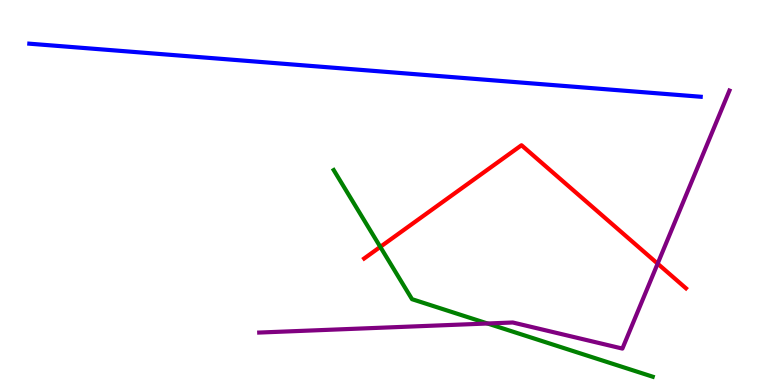[{'lines': ['blue', 'red'], 'intersections': []}, {'lines': ['green', 'red'], 'intersections': [{'x': 4.91, 'y': 3.59}]}, {'lines': ['purple', 'red'], 'intersections': [{'x': 8.49, 'y': 3.15}]}, {'lines': ['blue', 'green'], 'intersections': []}, {'lines': ['blue', 'purple'], 'intersections': []}, {'lines': ['green', 'purple'], 'intersections': [{'x': 6.29, 'y': 1.6}]}]